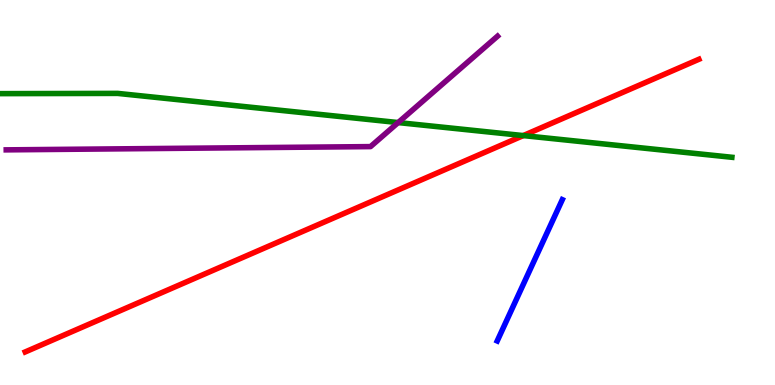[{'lines': ['blue', 'red'], 'intersections': []}, {'lines': ['green', 'red'], 'intersections': [{'x': 6.75, 'y': 6.48}]}, {'lines': ['purple', 'red'], 'intersections': []}, {'lines': ['blue', 'green'], 'intersections': []}, {'lines': ['blue', 'purple'], 'intersections': []}, {'lines': ['green', 'purple'], 'intersections': [{'x': 5.14, 'y': 6.82}]}]